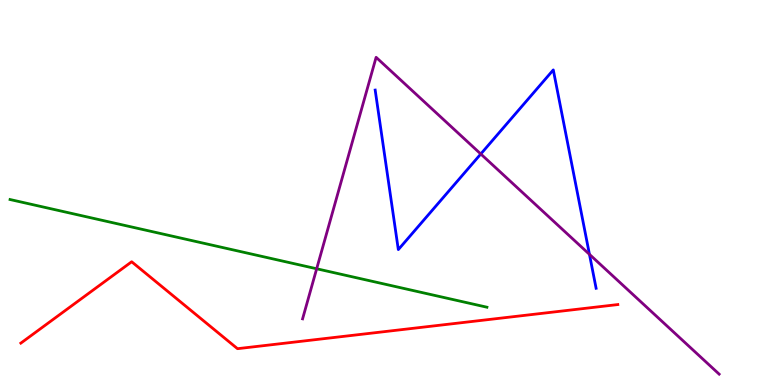[{'lines': ['blue', 'red'], 'intersections': []}, {'lines': ['green', 'red'], 'intersections': []}, {'lines': ['purple', 'red'], 'intersections': []}, {'lines': ['blue', 'green'], 'intersections': []}, {'lines': ['blue', 'purple'], 'intersections': [{'x': 6.2, 'y': 6.0}, {'x': 7.61, 'y': 3.39}]}, {'lines': ['green', 'purple'], 'intersections': [{'x': 4.09, 'y': 3.02}]}]